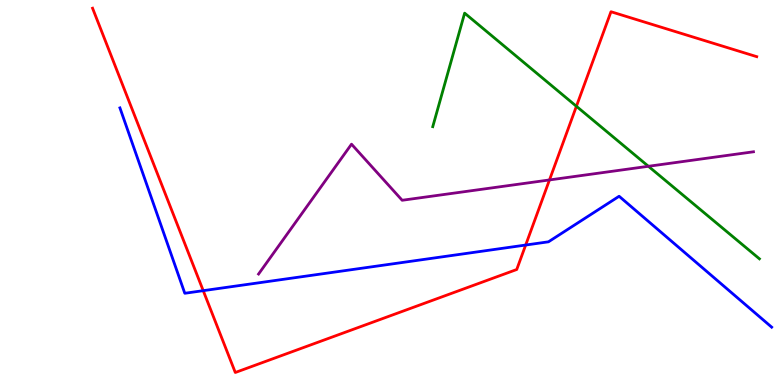[{'lines': ['blue', 'red'], 'intersections': [{'x': 2.62, 'y': 2.45}, {'x': 6.78, 'y': 3.64}]}, {'lines': ['green', 'red'], 'intersections': [{'x': 7.44, 'y': 7.24}]}, {'lines': ['purple', 'red'], 'intersections': [{'x': 7.09, 'y': 5.33}]}, {'lines': ['blue', 'green'], 'intersections': []}, {'lines': ['blue', 'purple'], 'intersections': []}, {'lines': ['green', 'purple'], 'intersections': [{'x': 8.37, 'y': 5.68}]}]